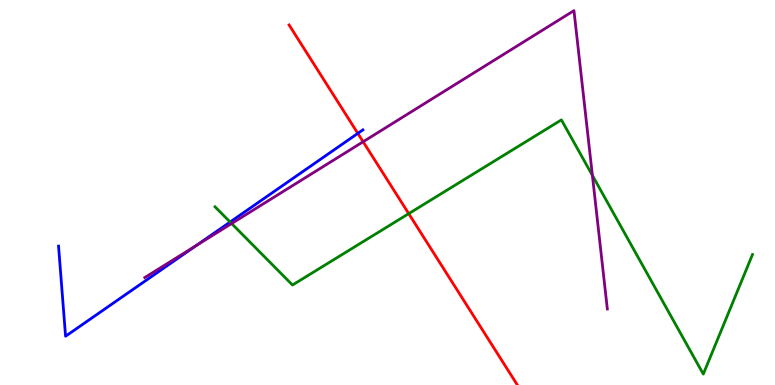[{'lines': ['blue', 'red'], 'intersections': [{'x': 4.62, 'y': 6.54}]}, {'lines': ['green', 'red'], 'intersections': [{'x': 5.27, 'y': 4.45}]}, {'lines': ['purple', 'red'], 'intersections': [{'x': 4.69, 'y': 6.32}]}, {'lines': ['blue', 'green'], 'intersections': [{'x': 2.97, 'y': 4.23}]}, {'lines': ['blue', 'purple'], 'intersections': [{'x': 2.53, 'y': 3.62}]}, {'lines': ['green', 'purple'], 'intersections': [{'x': 2.99, 'y': 4.19}, {'x': 7.64, 'y': 5.44}]}]